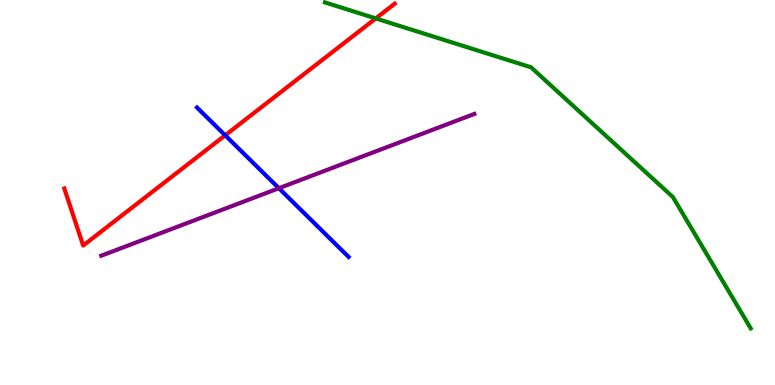[{'lines': ['blue', 'red'], 'intersections': [{'x': 2.91, 'y': 6.49}]}, {'lines': ['green', 'red'], 'intersections': [{'x': 4.85, 'y': 9.52}]}, {'lines': ['purple', 'red'], 'intersections': []}, {'lines': ['blue', 'green'], 'intersections': []}, {'lines': ['blue', 'purple'], 'intersections': [{'x': 3.6, 'y': 5.11}]}, {'lines': ['green', 'purple'], 'intersections': []}]